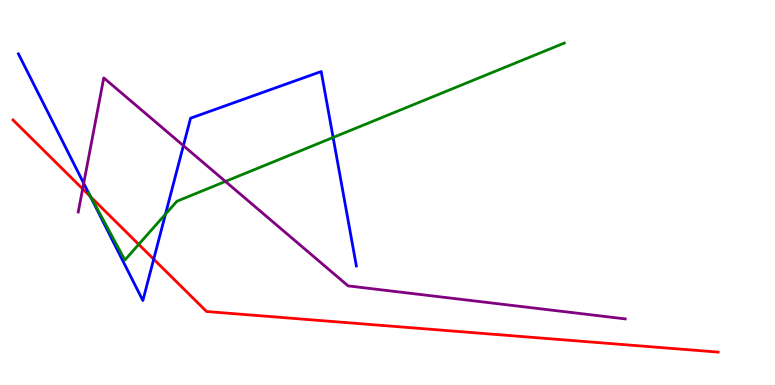[{'lines': ['blue', 'red'], 'intersections': [{'x': 1.17, 'y': 4.89}, {'x': 1.98, 'y': 3.27}]}, {'lines': ['green', 'red'], 'intersections': [{'x': 1.17, 'y': 4.88}, {'x': 1.79, 'y': 3.65}]}, {'lines': ['purple', 'red'], 'intersections': [{'x': 1.07, 'y': 5.09}]}, {'lines': ['blue', 'green'], 'intersections': [{'x': 2.14, 'y': 4.44}, {'x': 4.3, 'y': 6.43}]}, {'lines': ['blue', 'purple'], 'intersections': [{'x': 1.08, 'y': 5.24}, {'x': 2.37, 'y': 6.22}]}, {'lines': ['green', 'purple'], 'intersections': [{'x': 2.91, 'y': 5.29}]}]